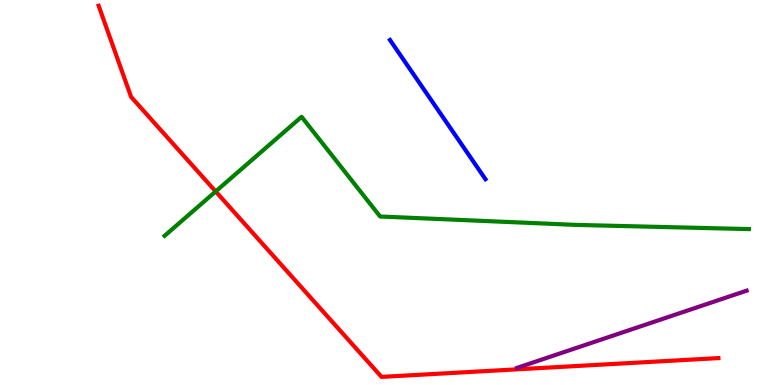[{'lines': ['blue', 'red'], 'intersections': []}, {'lines': ['green', 'red'], 'intersections': [{'x': 2.78, 'y': 5.03}]}, {'lines': ['purple', 'red'], 'intersections': []}, {'lines': ['blue', 'green'], 'intersections': []}, {'lines': ['blue', 'purple'], 'intersections': []}, {'lines': ['green', 'purple'], 'intersections': []}]